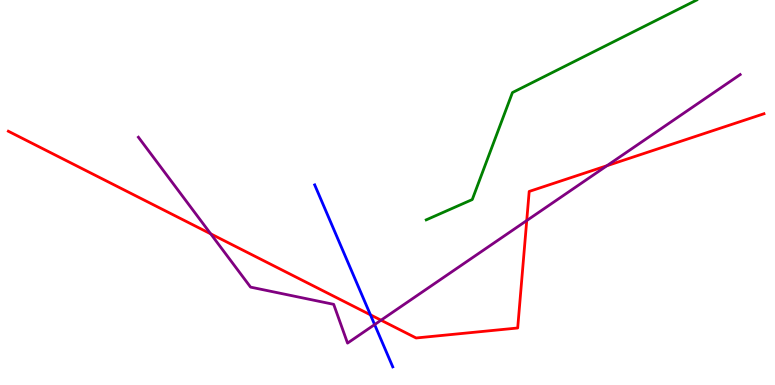[{'lines': ['blue', 'red'], 'intersections': [{'x': 4.78, 'y': 1.82}]}, {'lines': ['green', 'red'], 'intersections': []}, {'lines': ['purple', 'red'], 'intersections': [{'x': 2.72, 'y': 3.93}, {'x': 4.92, 'y': 1.68}, {'x': 6.8, 'y': 4.27}, {'x': 7.83, 'y': 5.7}]}, {'lines': ['blue', 'green'], 'intersections': []}, {'lines': ['blue', 'purple'], 'intersections': [{'x': 4.83, 'y': 1.57}]}, {'lines': ['green', 'purple'], 'intersections': []}]